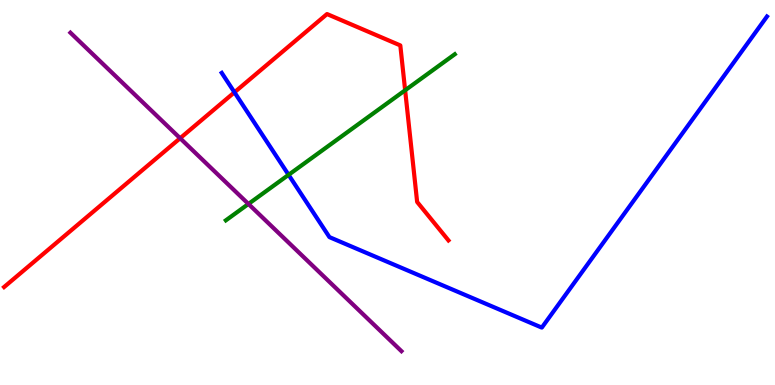[{'lines': ['blue', 'red'], 'intersections': [{'x': 3.03, 'y': 7.6}]}, {'lines': ['green', 'red'], 'intersections': [{'x': 5.23, 'y': 7.66}]}, {'lines': ['purple', 'red'], 'intersections': [{'x': 2.32, 'y': 6.41}]}, {'lines': ['blue', 'green'], 'intersections': [{'x': 3.72, 'y': 5.46}]}, {'lines': ['blue', 'purple'], 'intersections': []}, {'lines': ['green', 'purple'], 'intersections': [{'x': 3.21, 'y': 4.7}]}]